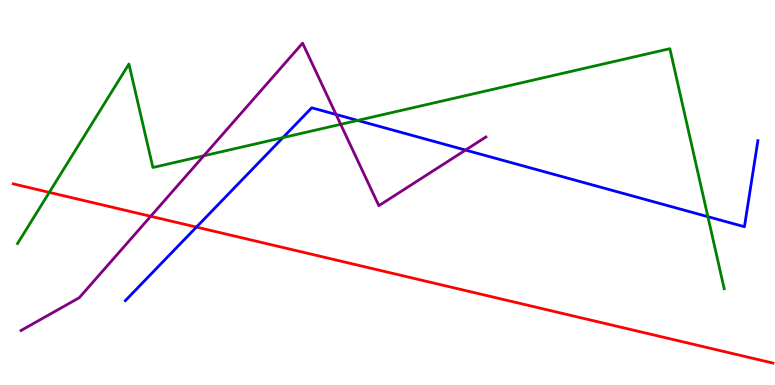[{'lines': ['blue', 'red'], 'intersections': [{'x': 2.53, 'y': 4.1}]}, {'lines': ['green', 'red'], 'intersections': [{'x': 0.636, 'y': 5.0}]}, {'lines': ['purple', 'red'], 'intersections': [{'x': 1.94, 'y': 4.38}]}, {'lines': ['blue', 'green'], 'intersections': [{'x': 3.65, 'y': 6.43}, {'x': 4.62, 'y': 6.87}, {'x': 9.13, 'y': 4.37}]}, {'lines': ['blue', 'purple'], 'intersections': [{'x': 4.34, 'y': 7.03}, {'x': 6.01, 'y': 6.1}]}, {'lines': ['green', 'purple'], 'intersections': [{'x': 2.63, 'y': 5.95}, {'x': 4.4, 'y': 6.77}]}]